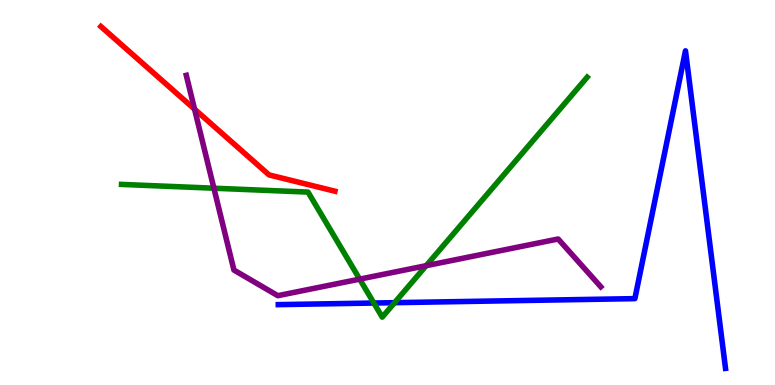[{'lines': ['blue', 'red'], 'intersections': []}, {'lines': ['green', 'red'], 'intersections': []}, {'lines': ['purple', 'red'], 'intersections': [{'x': 2.51, 'y': 7.16}]}, {'lines': ['blue', 'green'], 'intersections': [{'x': 4.82, 'y': 2.13}, {'x': 5.09, 'y': 2.14}]}, {'lines': ['blue', 'purple'], 'intersections': []}, {'lines': ['green', 'purple'], 'intersections': [{'x': 2.76, 'y': 5.11}, {'x': 4.64, 'y': 2.75}, {'x': 5.5, 'y': 3.1}]}]